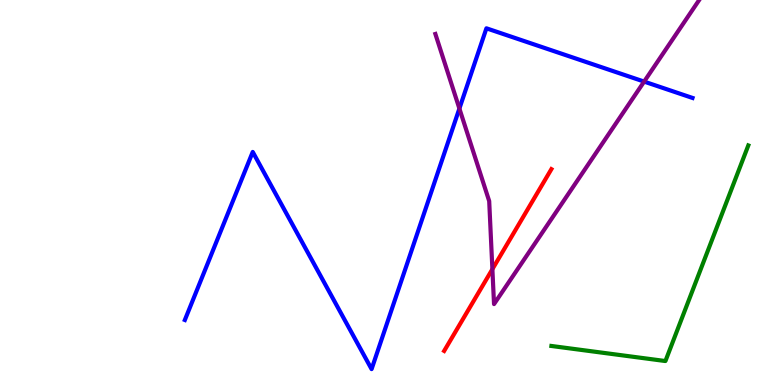[{'lines': ['blue', 'red'], 'intersections': []}, {'lines': ['green', 'red'], 'intersections': []}, {'lines': ['purple', 'red'], 'intersections': [{'x': 6.35, 'y': 3.01}]}, {'lines': ['blue', 'green'], 'intersections': []}, {'lines': ['blue', 'purple'], 'intersections': [{'x': 5.93, 'y': 7.18}, {'x': 8.31, 'y': 7.88}]}, {'lines': ['green', 'purple'], 'intersections': []}]